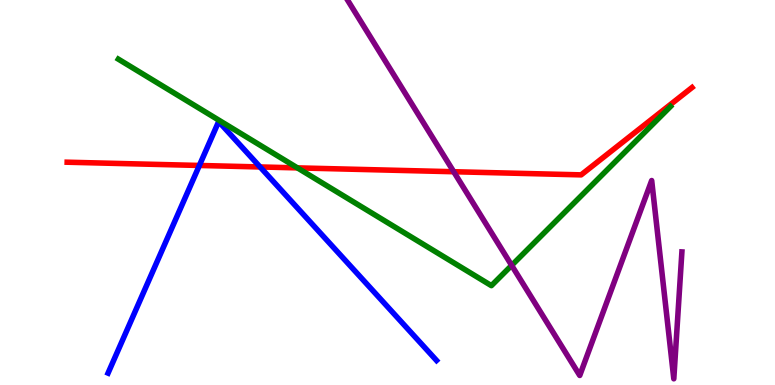[{'lines': ['blue', 'red'], 'intersections': [{'x': 2.57, 'y': 5.7}, {'x': 3.36, 'y': 5.66}]}, {'lines': ['green', 'red'], 'intersections': [{'x': 3.84, 'y': 5.64}]}, {'lines': ['purple', 'red'], 'intersections': [{'x': 5.85, 'y': 5.54}]}, {'lines': ['blue', 'green'], 'intersections': []}, {'lines': ['blue', 'purple'], 'intersections': []}, {'lines': ['green', 'purple'], 'intersections': [{'x': 6.6, 'y': 3.11}]}]